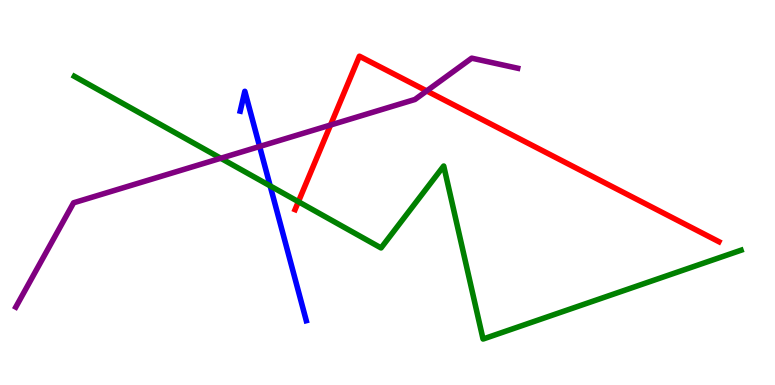[{'lines': ['blue', 'red'], 'intersections': []}, {'lines': ['green', 'red'], 'intersections': [{'x': 3.85, 'y': 4.76}]}, {'lines': ['purple', 'red'], 'intersections': [{'x': 4.26, 'y': 6.75}, {'x': 5.51, 'y': 7.64}]}, {'lines': ['blue', 'green'], 'intersections': [{'x': 3.49, 'y': 5.17}]}, {'lines': ['blue', 'purple'], 'intersections': [{'x': 3.35, 'y': 6.19}]}, {'lines': ['green', 'purple'], 'intersections': [{'x': 2.85, 'y': 5.89}]}]